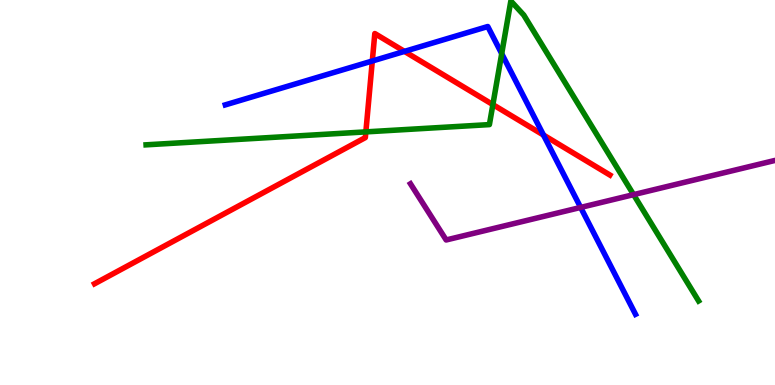[{'lines': ['blue', 'red'], 'intersections': [{'x': 4.8, 'y': 8.42}, {'x': 5.22, 'y': 8.67}, {'x': 7.01, 'y': 6.49}]}, {'lines': ['green', 'red'], 'intersections': [{'x': 4.72, 'y': 6.57}, {'x': 6.36, 'y': 7.28}]}, {'lines': ['purple', 'red'], 'intersections': []}, {'lines': ['blue', 'green'], 'intersections': [{'x': 6.47, 'y': 8.61}]}, {'lines': ['blue', 'purple'], 'intersections': [{'x': 7.49, 'y': 4.61}]}, {'lines': ['green', 'purple'], 'intersections': [{'x': 8.18, 'y': 4.94}]}]